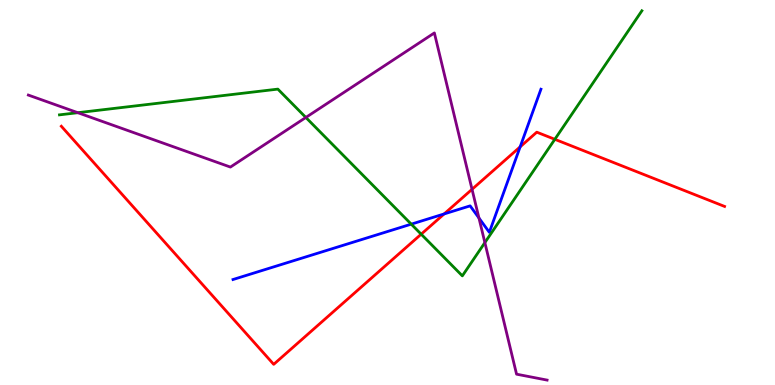[{'lines': ['blue', 'red'], 'intersections': [{'x': 5.73, 'y': 4.44}, {'x': 6.71, 'y': 6.19}]}, {'lines': ['green', 'red'], 'intersections': [{'x': 5.43, 'y': 3.92}, {'x': 7.16, 'y': 6.38}]}, {'lines': ['purple', 'red'], 'intersections': [{'x': 6.09, 'y': 5.08}]}, {'lines': ['blue', 'green'], 'intersections': [{'x': 5.31, 'y': 4.18}]}, {'lines': ['blue', 'purple'], 'intersections': [{'x': 6.18, 'y': 4.34}]}, {'lines': ['green', 'purple'], 'intersections': [{'x': 1.0, 'y': 7.07}, {'x': 3.95, 'y': 6.95}, {'x': 6.26, 'y': 3.7}]}]